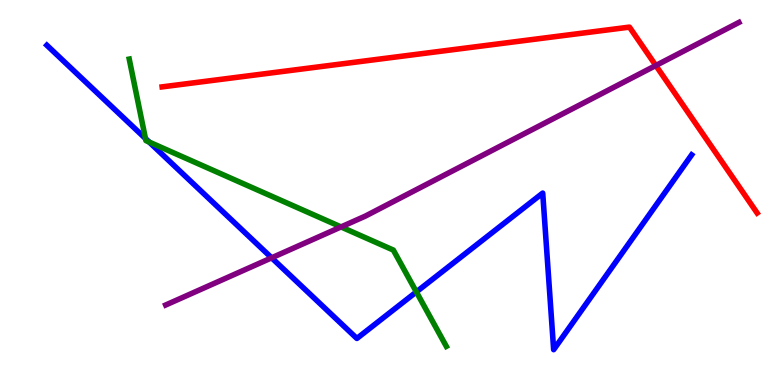[{'lines': ['blue', 'red'], 'intersections': []}, {'lines': ['green', 'red'], 'intersections': []}, {'lines': ['purple', 'red'], 'intersections': [{'x': 8.46, 'y': 8.3}]}, {'lines': ['blue', 'green'], 'intersections': [{'x': 1.88, 'y': 6.4}, {'x': 1.93, 'y': 6.31}, {'x': 5.37, 'y': 2.42}]}, {'lines': ['blue', 'purple'], 'intersections': [{'x': 3.5, 'y': 3.3}]}, {'lines': ['green', 'purple'], 'intersections': [{'x': 4.4, 'y': 4.11}]}]